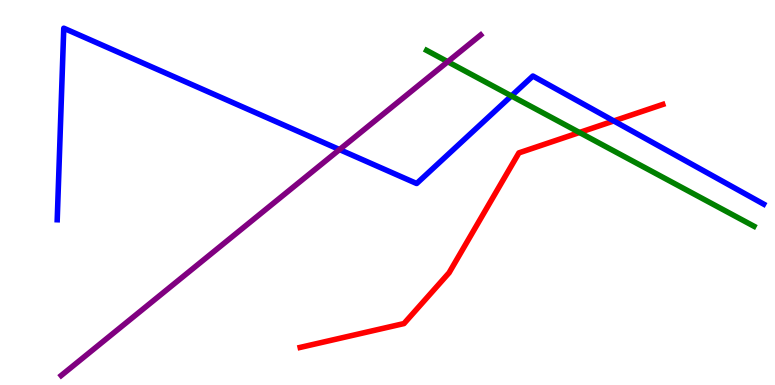[{'lines': ['blue', 'red'], 'intersections': [{'x': 7.92, 'y': 6.86}]}, {'lines': ['green', 'red'], 'intersections': [{'x': 7.48, 'y': 6.56}]}, {'lines': ['purple', 'red'], 'intersections': []}, {'lines': ['blue', 'green'], 'intersections': [{'x': 6.6, 'y': 7.51}]}, {'lines': ['blue', 'purple'], 'intersections': [{'x': 4.38, 'y': 6.12}]}, {'lines': ['green', 'purple'], 'intersections': [{'x': 5.78, 'y': 8.4}]}]